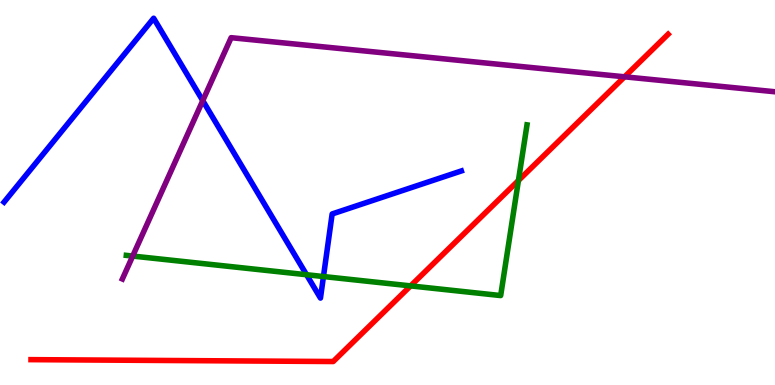[{'lines': ['blue', 'red'], 'intersections': []}, {'lines': ['green', 'red'], 'intersections': [{'x': 5.3, 'y': 2.57}, {'x': 6.69, 'y': 5.31}]}, {'lines': ['purple', 'red'], 'intersections': [{'x': 8.06, 'y': 8.0}]}, {'lines': ['blue', 'green'], 'intersections': [{'x': 3.96, 'y': 2.86}, {'x': 4.17, 'y': 2.82}]}, {'lines': ['blue', 'purple'], 'intersections': [{'x': 2.62, 'y': 7.39}]}, {'lines': ['green', 'purple'], 'intersections': [{'x': 1.71, 'y': 3.35}]}]